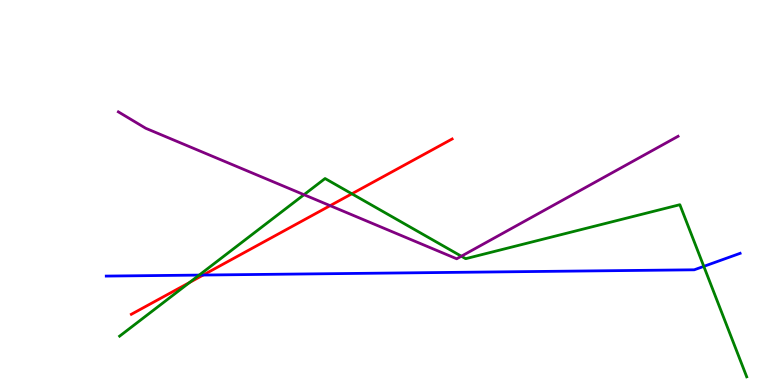[{'lines': ['blue', 'red'], 'intersections': [{'x': 2.62, 'y': 2.86}]}, {'lines': ['green', 'red'], 'intersections': [{'x': 2.45, 'y': 2.66}, {'x': 4.54, 'y': 4.97}]}, {'lines': ['purple', 'red'], 'intersections': [{'x': 4.26, 'y': 4.66}]}, {'lines': ['blue', 'green'], 'intersections': [{'x': 2.57, 'y': 2.85}, {'x': 9.08, 'y': 3.08}]}, {'lines': ['blue', 'purple'], 'intersections': []}, {'lines': ['green', 'purple'], 'intersections': [{'x': 3.92, 'y': 4.94}, {'x': 5.95, 'y': 3.34}]}]